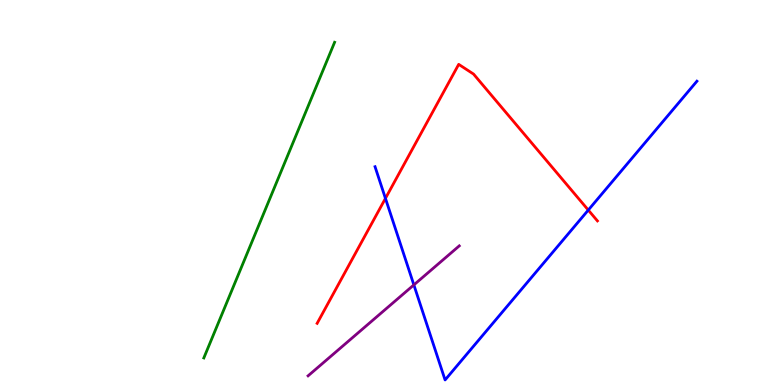[{'lines': ['blue', 'red'], 'intersections': [{'x': 4.97, 'y': 4.85}, {'x': 7.59, 'y': 4.54}]}, {'lines': ['green', 'red'], 'intersections': []}, {'lines': ['purple', 'red'], 'intersections': []}, {'lines': ['blue', 'green'], 'intersections': []}, {'lines': ['blue', 'purple'], 'intersections': [{'x': 5.34, 'y': 2.6}]}, {'lines': ['green', 'purple'], 'intersections': []}]